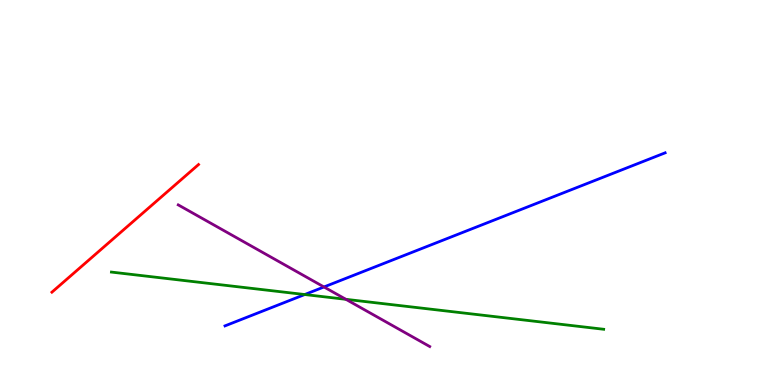[{'lines': ['blue', 'red'], 'intersections': []}, {'lines': ['green', 'red'], 'intersections': []}, {'lines': ['purple', 'red'], 'intersections': []}, {'lines': ['blue', 'green'], 'intersections': [{'x': 3.93, 'y': 2.35}]}, {'lines': ['blue', 'purple'], 'intersections': [{'x': 4.18, 'y': 2.55}]}, {'lines': ['green', 'purple'], 'intersections': [{'x': 4.46, 'y': 2.23}]}]